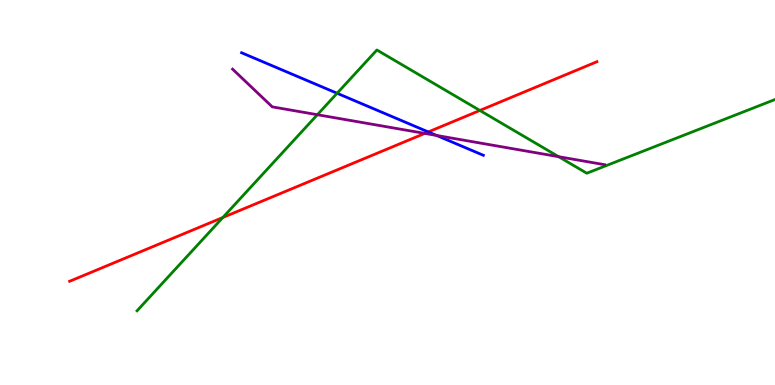[{'lines': ['blue', 'red'], 'intersections': [{'x': 5.53, 'y': 6.57}]}, {'lines': ['green', 'red'], 'intersections': [{'x': 2.88, 'y': 4.35}, {'x': 6.19, 'y': 7.13}]}, {'lines': ['purple', 'red'], 'intersections': [{'x': 5.48, 'y': 6.54}]}, {'lines': ['blue', 'green'], 'intersections': [{'x': 4.35, 'y': 7.58}]}, {'lines': ['blue', 'purple'], 'intersections': [{'x': 5.63, 'y': 6.48}]}, {'lines': ['green', 'purple'], 'intersections': [{'x': 4.1, 'y': 7.02}, {'x': 7.21, 'y': 5.93}]}]